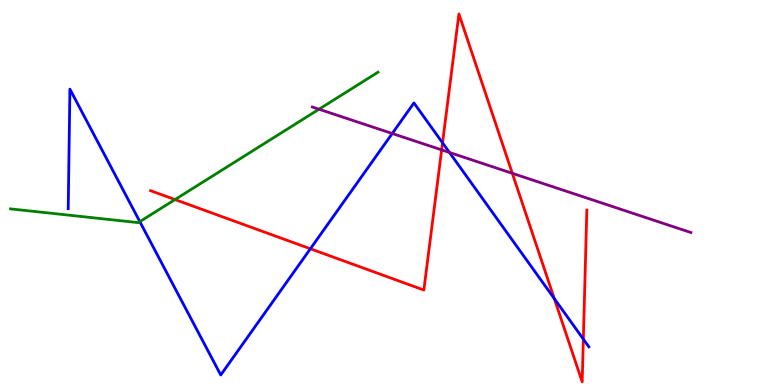[{'lines': ['blue', 'red'], 'intersections': [{'x': 4.0, 'y': 3.54}, {'x': 5.71, 'y': 6.29}, {'x': 7.15, 'y': 2.24}, {'x': 7.53, 'y': 1.19}]}, {'lines': ['green', 'red'], 'intersections': [{'x': 2.26, 'y': 4.82}]}, {'lines': ['purple', 'red'], 'intersections': [{'x': 5.7, 'y': 6.11}, {'x': 6.61, 'y': 5.5}]}, {'lines': ['blue', 'green'], 'intersections': [{'x': 1.8, 'y': 4.24}]}, {'lines': ['blue', 'purple'], 'intersections': [{'x': 5.06, 'y': 6.53}, {'x': 5.8, 'y': 6.04}]}, {'lines': ['green', 'purple'], 'intersections': [{'x': 4.12, 'y': 7.16}]}]